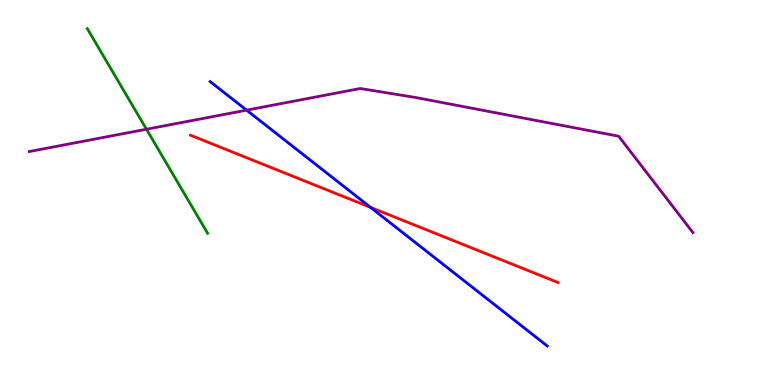[{'lines': ['blue', 'red'], 'intersections': [{'x': 4.78, 'y': 4.61}]}, {'lines': ['green', 'red'], 'intersections': []}, {'lines': ['purple', 'red'], 'intersections': []}, {'lines': ['blue', 'green'], 'intersections': []}, {'lines': ['blue', 'purple'], 'intersections': [{'x': 3.18, 'y': 7.14}]}, {'lines': ['green', 'purple'], 'intersections': [{'x': 1.89, 'y': 6.64}]}]